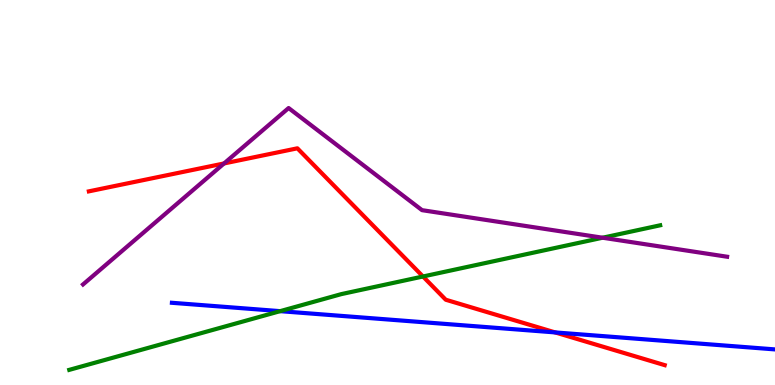[{'lines': ['blue', 'red'], 'intersections': [{'x': 7.16, 'y': 1.37}]}, {'lines': ['green', 'red'], 'intersections': [{'x': 5.46, 'y': 2.82}]}, {'lines': ['purple', 'red'], 'intersections': [{'x': 2.89, 'y': 5.75}]}, {'lines': ['blue', 'green'], 'intersections': [{'x': 3.61, 'y': 1.92}]}, {'lines': ['blue', 'purple'], 'intersections': []}, {'lines': ['green', 'purple'], 'intersections': [{'x': 7.78, 'y': 3.83}]}]